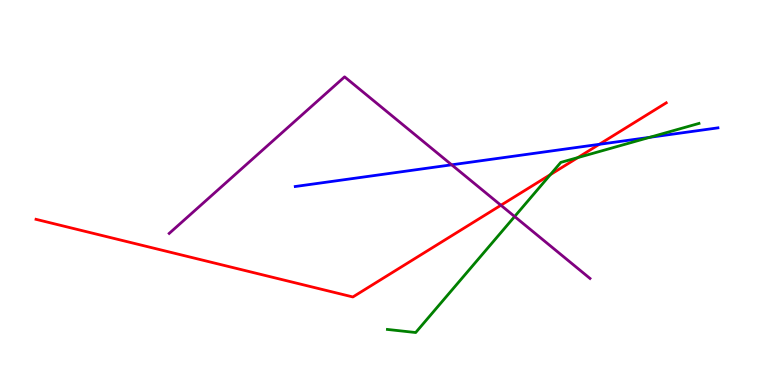[{'lines': ['blue', 'red'], 'intersections': [{'x': 7.73, 'y': 6.25}]}, {'lines': ['green', 'red'], 'intersections': [{'x': 7.1, 'y': 5.46}, {'x': 7.46, 'y': 5.91}]}, {'lines': ['purple', 'red'], 'intersections': [{'x': 6.46, 'y': 4.67}]}, {'lines': ['blue', 'green'], 'intersections': [{'x': 8.38, 'y': 6.43}]}, {'lines': ['blue', 'purple'], 'intersections': [{'x': 5.83, 'y': 5.72}]}, {'lines': ['green', 'purple'], 'intersections': [{'x': 6.64, 'y': 4.38}]}]